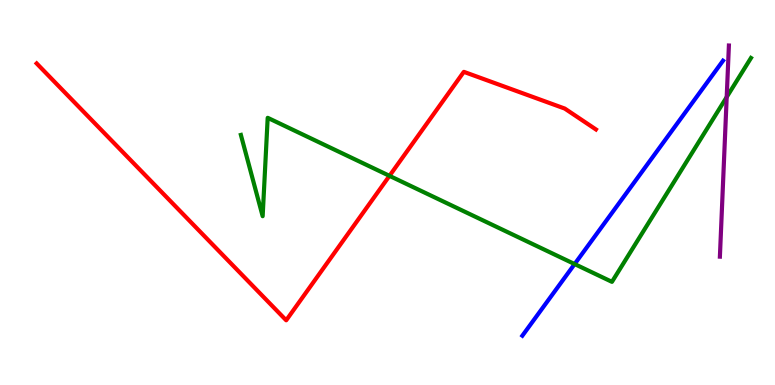[{'lines': ['blue', 'red'], 'intersections': []}, {'lines': ['green', 'red'], 'intersections': [{'x': 5.03, 'y': 5.43}]}, {'lines': ['purple', 'red'], 'intersections': []}, {'lines': ['blue', 'green'], 'intersections': [{'x': 7.41, 'y': 3.14}]}, {'lines': ['blue', 'purple'], 'intersections': []}, {'lines': ['green', 'purple'], 'intersections': [{'x': 9.38, 'y': 7.48}]}]